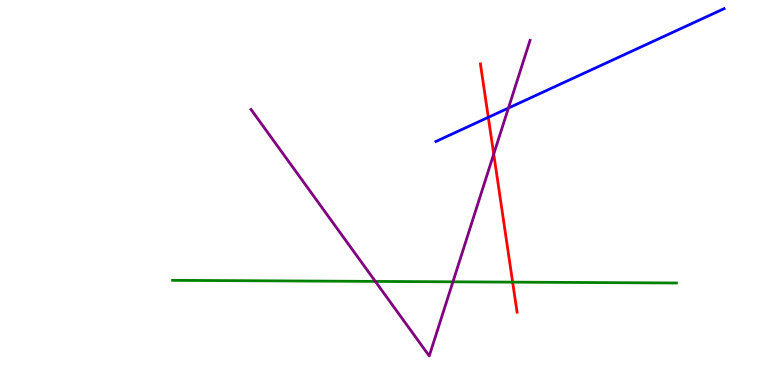[{'lines': ['blue', 'red'], 'intersections': [{'x': 6.3, 'y': 6.95}]}, {'lines': ['green', 'red'], 'intersections': [{'x': 6.61, 'y': 2.67}]}, {'lines': ['purple', 'red'], 'intersections': [{'x': 6.37, 'y': 6.0}]}, {'lines': ['blue', 'green'], 'intersections': []}, {'lines': ['blue', 'purple'], 'intersections': [{'x': 6.56, 'y': 7.19}]}, {'lines': ['green', 'purple'], 'intersections': [{'x': 4.84, 'y': 2.69}, {'x': 5.84, 'y': 2.68}]}]